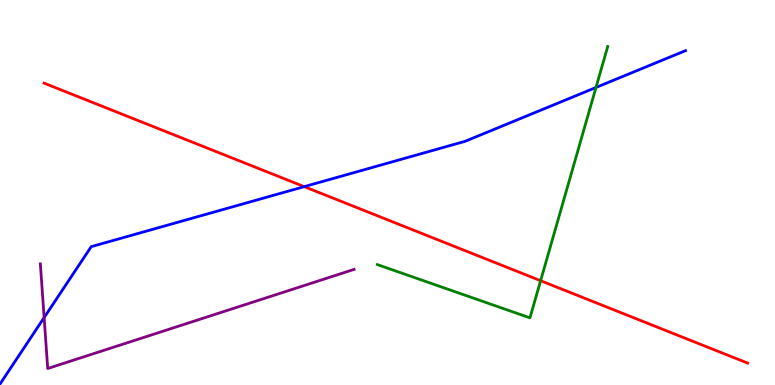[{'lines': ['blue', 'red'], 'intersections': [{'x': 3.93, 'y': 5.15}]}, {'lines': ['green', 'red'], 'intersections': [{'x': 6.98, 'y': 2.71}]}, {'lines': ['purple', 'red'], 'intersections': []}, {'lines': ['blue', 'green'], 'intersections': [{'x': 7.69, 'y': 7.73}]}, {'lines': ['blue', 'purple'], 'intersections': [{'x': 0.57, 'y': 1.75}]}, {'lines': ['green', 'purple'], 'intersections': []}]